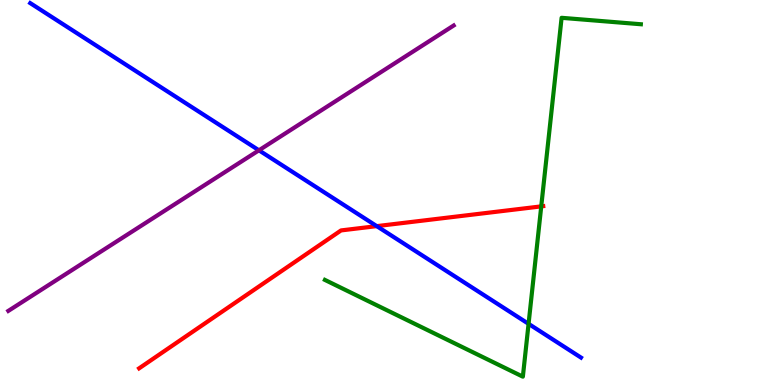[{'lines': ['blue', 'red'], 'intersections': [{'x': 4.86, 'y': 4.13}]}, {'lines': ['green', 'red'], 'intersections': [{'x': 6.98, 'y': 4.64}]}, {'lines': ['purple', 'red'], 'intersections': []}, {'lines': ['blue', 'green'], 'intersections': [{'x': 6.82, 'y': 1.59}]}, {'lines': ['blue', 'purple'], 'intersections': [{'x': 3.34, 'y': 6.1}]}, {'lines': ['green', 'purple'], 'intersections': []}]